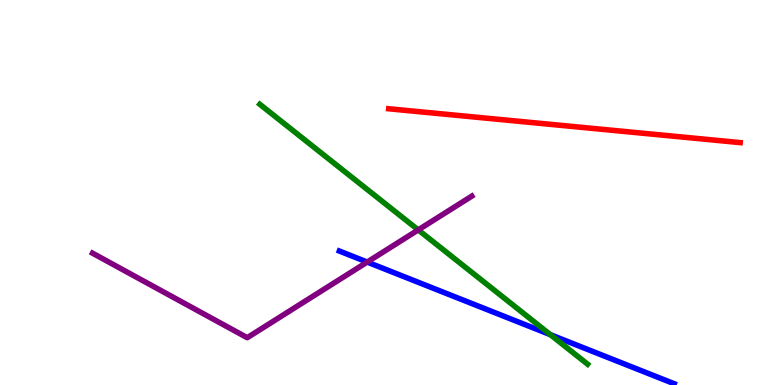[{'lines': ['blue', 'red'], 'intersections': []}, {'lines': ['green', 'red'], 'intersections': []}, {'lines': ['purple', 'red'], 'intersections': []}, {'lines': ['blue', 'green'], 'intersections': [{'x': 7.1, 'y': 1.31}]}, {'lines': ['blue', 'purple'], 'intersections': [{'x': 4.74, 'y': 3.19}]}, {'lines': ['green', 'purple'], 'intersections': [{'x': 5.4, 'y': 4.03}]}]